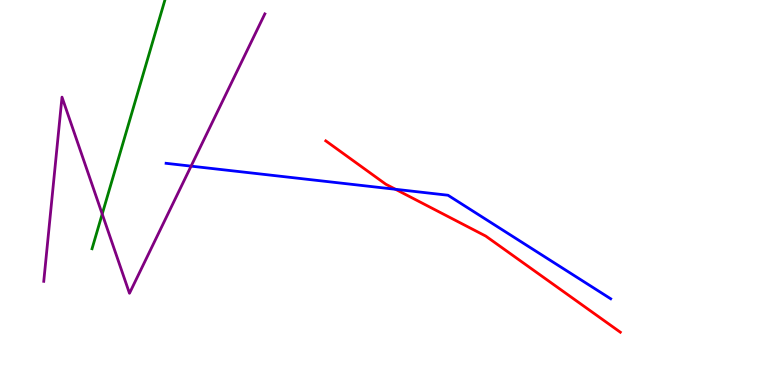[{'lines': ['blue', 'red'], 'intersections': [{'x': 5.1, 'y': 5.08}]}, {'lines': ['green', 'red'], 'intersections': []}, {'lines': ['purple', 'red'], 'intersections': []}, {'lines': ['blue', 'green'], 'intersections': []}, {'lines': ['blue', 'purple'], 'intersections': [{'x': 2.47, 'y': 5.68}]}, {'lines': ['green', 'purple'], 'intersections': [{'x': 1.32, 'y': 4.44}]}]